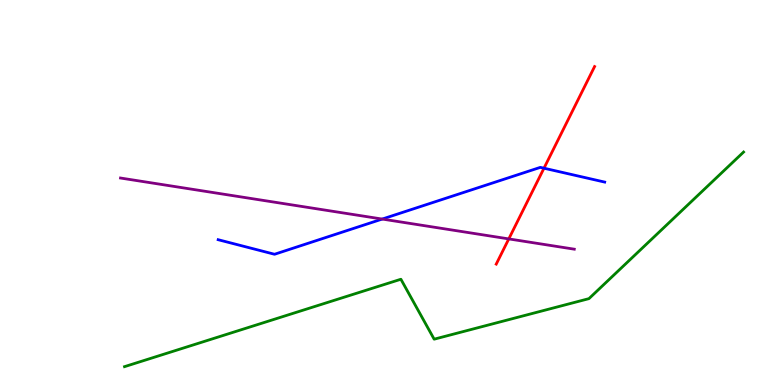[{'lines': ['blue', 'red'], 'intersections': [{'x': 7.02, 'y': 5.63}]}, {'lines': ['green', 'red'], 'intersections': []}, {'lines': ['purple', 'red'], 'intersections': [{'x': 6.56, 'y': 3.79}]}, {'lines': ['blue', 'green'], 'intersections': []}, {'lines': ['blue', 'purple'], 'intersections': [{'x': 4.93, 'y': 4.31}]}, {'lines': ['green', 'purple'], 'intersections': []}]